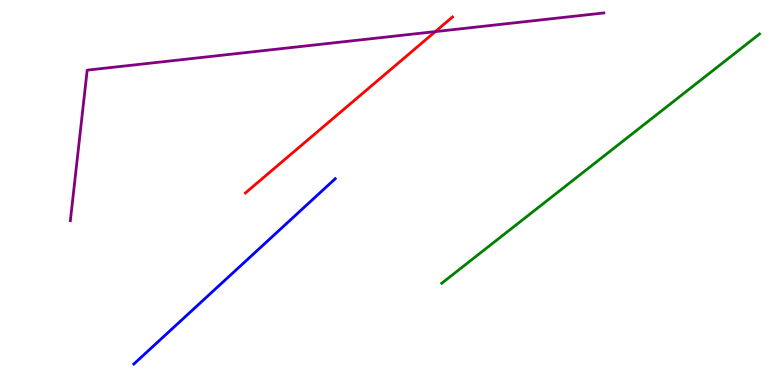[{'lines': ['blue', 'red'], 'intersections': []}, {'lines': ['green', 'red'], 'intersections': []}, {'lines': ['purple', 'red'], 'intersections': [{'x': 5.62, 'y': 9.18}]}, {'lines': ['blue', 'green'], 'intersections': []}, {'lines': ['blue', 'purple'], 'intersections': []}, {'lines': ['green', 'purple'], 'intersections': []}]